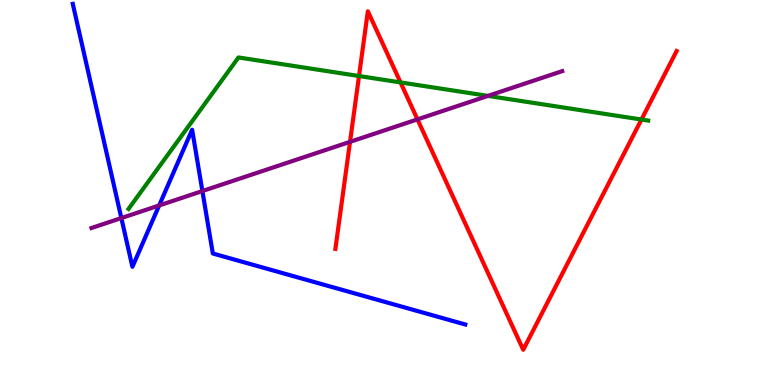[{'lines': ['blue', 'red'], 'intersections': []}, {'lines': ['green', 'red'], 'intersections': [{'x': 4.63, 'y': 8.03}, {'x': 5.17, 'y': 7.86}, {'x': 8.28, 'y': 6.9}]}, {'lines': ['purple', 'red'], 'intersections': [{'x': 4.52, 'y': 6.32}, {'x': 5.39, 'y': 6.9}]}, {'lines': ['blue', 'green'], 'intersections': []}, {'lines': ['blue', 'purple'], 'intersections': [{'x': 1.57, 'y': 4.34}, {'x': 2.05, 'y': 4.66}, {'x': 2.61, 'y': 5.04}]}, {'lines': ['green', 'purple'], 'intersections': [{'x': 6.3, 'y': 7.51}]}]